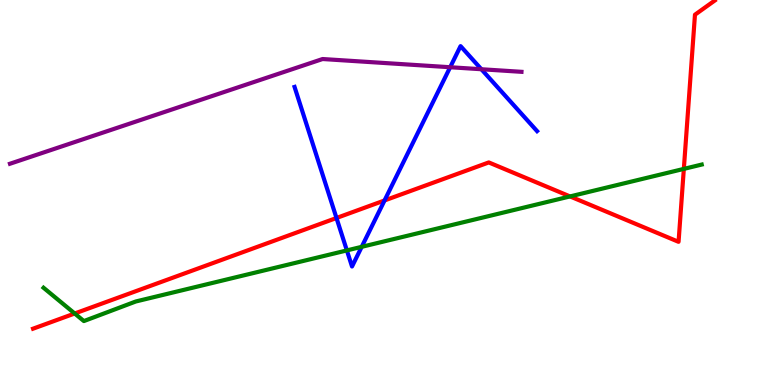[{'lines': ['blue', 'red'], 'intersections': [{'x': 4.34, 'y': 4.34}, {'x': 4.96, 'y': 4.79}]}, {'lines': ['green', 'red'], 'intersections': [{'x': 0.964, 'y': 1.86}, {'x': 7.36, 'y': 4.9}, {'x': 8.82, 'y': 5.61}]}, {'lines': ['purple', 'red'], 'intersections': []}, {'lines': ['blue', 'green'], 'intersections': [{'x': 4.48, 'y': 3.5}, {'x': 4.67, 'y': 3.59}]}, {'lines': ['blue', 'purple'], 'intersections': [{'x': 5.81, 'y': 8.25}, {'x': 6.21, 'y': 8.2}]}, {'lines': ['green', 'purple'], 'intersections': []}]